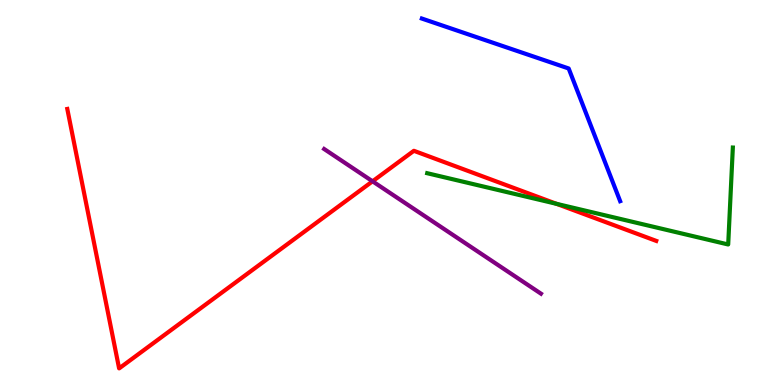[{'lines': ['blue', 'red'], 'intersections': []}, {'lines': ['green', 'red'], 'intersections': [{'x': 7.18, 'y': 4.71}]}, {'lines': ['purple', 'red'], 'intersections': [{'x': 4.81, 'y': 5.29}]}, {'lines': ['blue', 'green'], 'intersections': []}, {'lines': ['blue', 'purple'], 'intersections': []}, {'lines': ['green', 'purple'], 'intersections': []}]